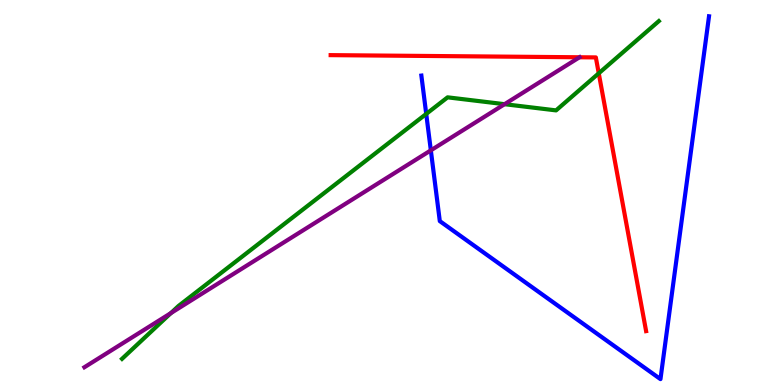[{'lines': ['blue', 'red'], 'intersections': []}, {'lines': ['green', 'red'], 'intersections': [{'x': 7.73, 'y': 8.1}]}, {'lines': ['purple', 'red'], 'intersections': [{'x': 7.48, 'y': 8.51}]}, {'lines': ['blue', 'green'], 'intersections': [{'x': 5.5, 'y': 7.04}]}, {'lines': ['blue', 'purple'], 'intersections': [{'x': 5.56, 'y': 6.1}]}, {'lines': ['green', 'purple'], 'intersections': [{'x': 2.21, 'y': 1.87}, {'x': 6.51, 'y': 7.29}]}]